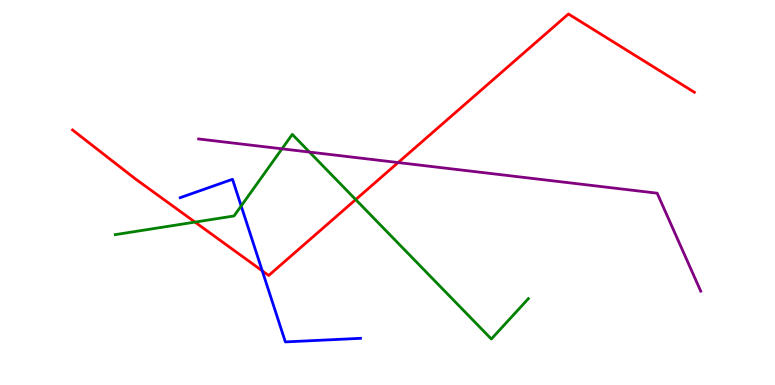[{'lines': ['blue', 'red'], 'intersections': [{'x': 3.38, 'y': 2.97}]}, {'lines': ['green', 'red'], 'intersections': [{'x': 2.52, 'y': 4.23}, {'x': 4.59, 'y': 4.82}]}, {'lines': ['purple', 'red'], 'intersections': [{'x': 5.14, 'y': 5.78}]}, {'lines': ['blue', 'green'], 'intersections': [{'x': 3.11, 'y': 4.65}]}, {'lines': ['blue', 'purple'], 'intersections': []}, {'lines': ['green', 'purple'], 'intersections': [{'x': 3.64, 'y': 6.13}, {'x': 3.99, 'y': 6.05}]}]